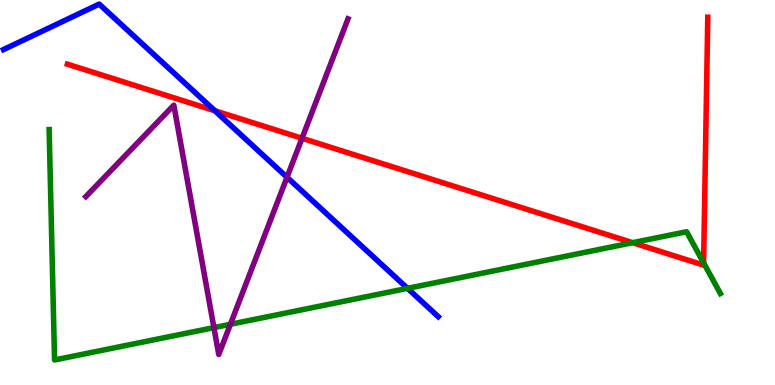[{'lines': ['blue', 'red'], 'intersections': [{'x': 2.77, 'y': 7.12}]}, {'lines': ['green', 'red'], 'intersections': [{'x': 8.16, 'y': 3.7}, {'x': 9.08, 'y': 3.17}]}, {'lines': ['purple', 'red'], 'intersections': [{'x': 3.9, 'y': 6.41}]}, {'lines': ['blue', 'green'], 'intersections': [{'x': 5.26, 'y': 2.51}]}, {'lines': ['blue', 'purple'], 'intersections': [{'x': 3.7, 'y': 5.4}]}, {'lines': ['green', 'purple'], 'intersections': [{'x': 2.76, 'y': 1.49}, {'x': 2.97, 'y': 1.58}]}]